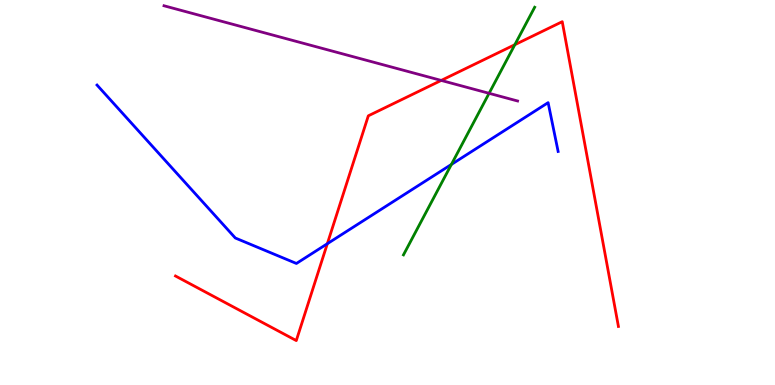[{'lines': ['blue', 'red'], 'intersections': [{'x': 4.22, 'y': 3.67}]}, {'lines': ['green', 'red'], 'intersections': [{'x': 6.64, 'y': 8.84}]}, {'lines': ['purple', 'red'], 'intersections': [{'x': 5.69, 'y': 7.91}]}, {'lines': ['blue', 'green'], 'intersections': [{'x': 5.82, 'y': 5.73}]}, {'lines': ['blue', 'purple'], 'intersections': []}, {'lines': ['green', 'purple'], 'intersections': [{'x': 6.31, 'y': 7.58}]}]